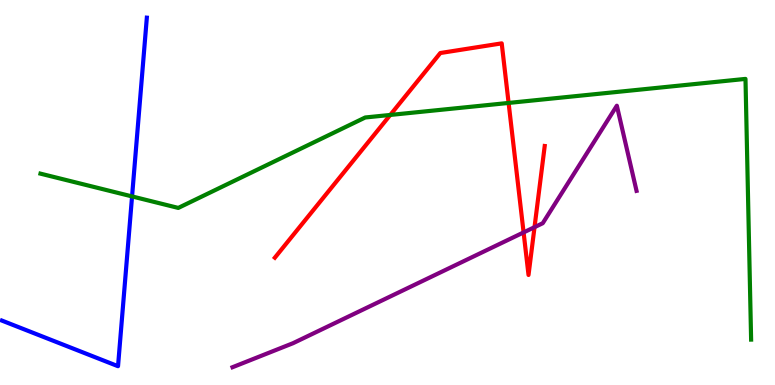[{'lines': ['blue', 'red'], 'intersections': []}, {'lines': ['green', 'red'], 'intersections': [{'x': 5.04, 'y': 7.01}, {'x': 6.56, 'y': 7.33}]}, {'lines': ['purple', 'red'], 'intersections': [{'x': 6.76, 'y': 3.96}, {'x': 6.9, 'y': 4.1}]}, {'lines': ['blue', 'green'], 'intersections': [{'x': 1.7, 'y': 4.9}]}, {'lines': ['blue', 'purple'], 'intersections': []}, {'lines': ['green', 'purple'], 'intersections': []}]